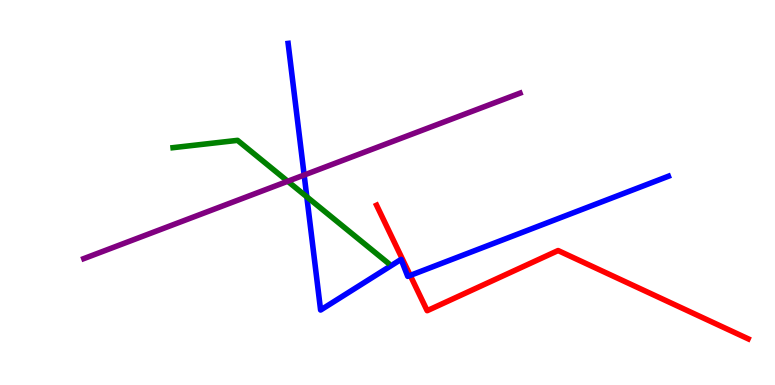[{'lines': ['blue', 'red'], 'intersections': [{'x': 5.29, 'y': 2.85}]}, {'lines': ['green', 'red'], 'intersections': []}, {'lines': ['purple', 'red'], 'intersections': []}, {'lines': ['blue', 'green'], 'intersections': [{'x': 3.96, 'y': 4.89}]}, {'lines': ['blue', 'purple'], 'intersections': [{'x': 3.92, 'y': 5.45}]}, {'lines': ['green', 'purple'], 'intersections': [{'x': 3.71, 'y': 5.29}]}]